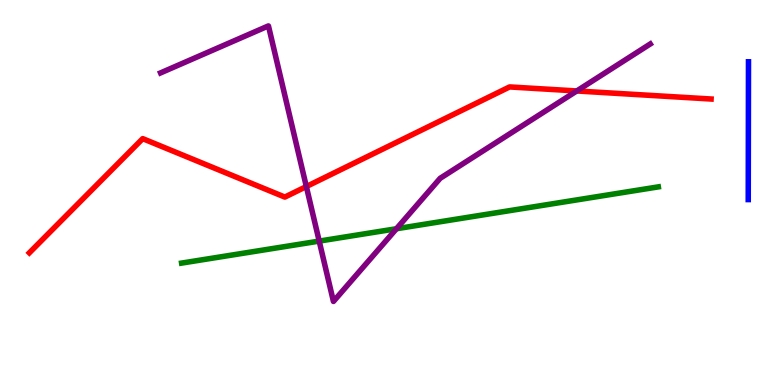[{'lines': ['blue', 'red'], 'intersections': []}, {'lines': ['green', 'red'], 'intersections': []}, {'lines': ['purple', 'red'], 'intersections': [{'x': 3.95, 'y': 5.15}, {'x': 7.44, 'y': 7.64}]}, {'lines': ['blue', 'green'], 'intersections': []}, {'lines': ['blue', 'purple'], 'intersections': []}, {'lines': ['green', 'purple'], 'intersections': [{'x': 4.12, 'y': 3.74}, {'x': 5.12, 'y': 4.06}]}]